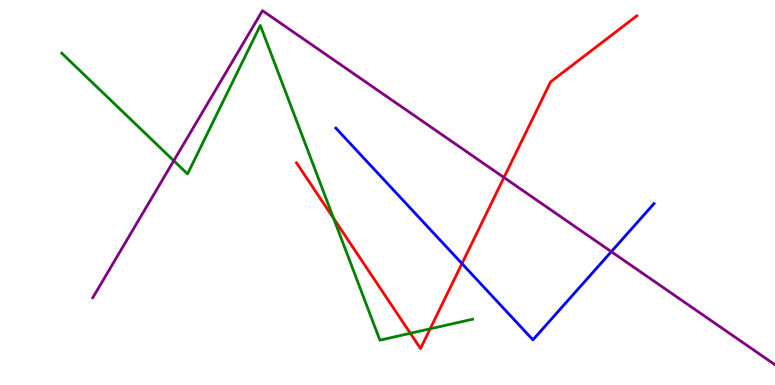[{'lines': ['blue', 'red'], 'intersections': [{'x': 5.96, 'y': 3.15}]}, {'lines': ['green', 'red'], 'intersections': [{'x': 4.31, 'y': 4.33}, {'x': 5.29, 'y': 1.34}, {'x': 5.55, 'y': 1.46}]}, {'lines': ['purple', 'red'], 'intersections': [{'x': 6.5, 'y': 5.39}]}, {'lines': ['blue', 'green'], 'intersections': []}, {'lines': ['blue', 'purple'], 'intersections': [{'x': 7.89, 'y': 3.46}]}, {'lines': ['green', 'purple'], 'intersections': [{'x': 2.24, 'y': 5.83}]}]